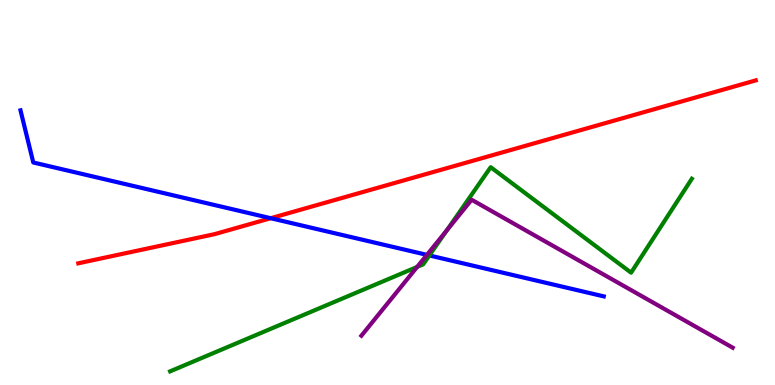[{'lines': ['blue', 'red'], 'intersections': [{'x': 3.49, 'y': 4.33}]}, {'lines': ['green', 'red'], 'intersections': []}, {'lines': ['purple', 'red'], 'intersections': []}, {'lines': ['blue', 'green'], 'intersections': [{'x': 5.54, 'y': 3.37}]}, {'lines': ['blue', 'purple'], 'intersections': [{'x': 5.51, 'y': 3.38}]}, {'lines': ['green', 'purple'], 'intersections': [{'x': 5.38, 'y': 3.07}, {'x': 5.77, 'y': 4.02}]}]